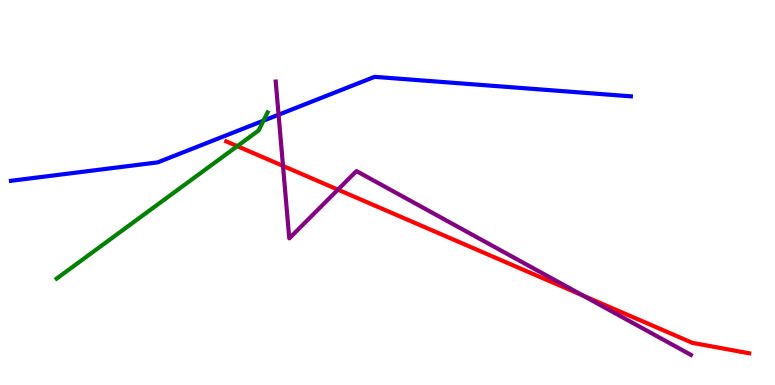[{'lines': ['blue', 'red'], 'intersections': []}, {'lines': ['green', 'red'], 'intersections': [{'x': 3.06, 'y': 6.2}]}, {'lines': ['purple', 'red'], 'intersections': [{'x': 3.65, 'y': 5.69}, {'x': 4.36, 'y': 5.07}, {'x': 7.52, 'y': 2.32}]}, {'lines': ['blue', 'green'], 'intersections': [{'x': 3.4, 'y': 6.87}]}, {'lines': ['blue', 'purple'], 'intersections': [{'x': 3.59, 'y': 7.02}]}, {'lines': ['green', 'purple'], 'intersections': []}]